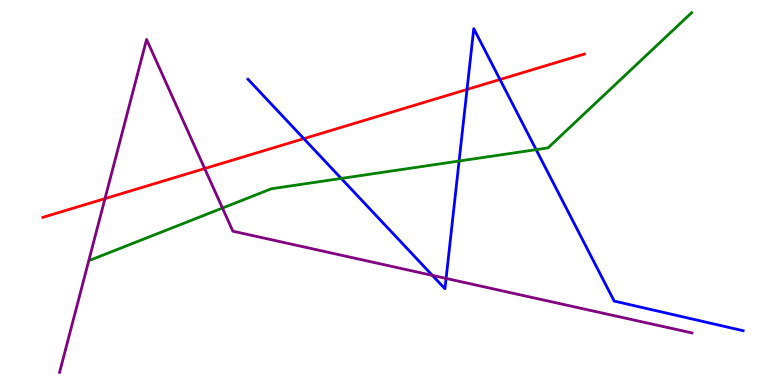[{'lines': ['blue', 'red'], 'intersections': [{'x': 3.92, 'y': 6.4}, {'x': 6.03, 'y': 7.68}, {'x': 6.45, 'y': 7.93}]}, {'lines': ['green', 'red'], 'intersections': []}, {'lines': ['purple', 'red'], 'intersections': [{'x': 1.35, 'y': 4.84}, {'x': 2.64, 'y': 5.62}]}, {'lines': ['blue', 'green'], 'intersections': [{'x': 4.4, 'y': 5.37}, {'x': 5.92, 'y': 5.82}, {'x': 6.92, 'y': 6.11}]}, {'lines': ['blue', 'purple'], 'intersections': [{'x': 5.58, 'y': 2.85}, {'x': 5.76, 'y': 2.77}]}, {'lines': ['green', 'purple'], 'intersections': [{'x': 2.87, 'y': 4.6}]}]